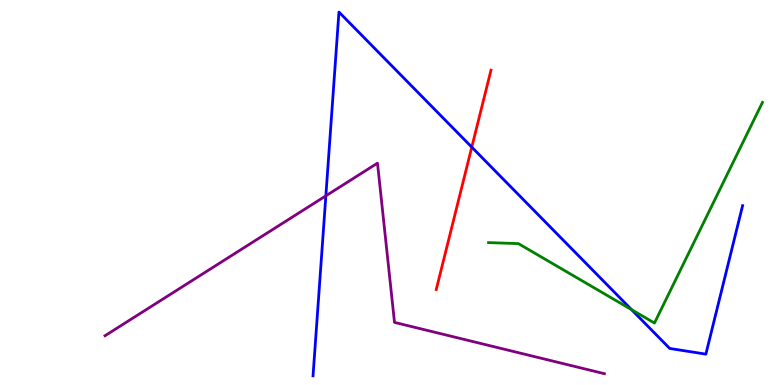[{'lines': ['blue', 'red'], 'intersections': [{'x': 6.09, 'y': 6.18}]}, {'lines': ['green', 'red'], 'intersections': []}, {'lines': ['purple', 'red'], 'intersections': []}, {'lines': ['blue', 'green'], 'intersections': [{'x': 8.15, 'y': 1.96}]}, {'lines': ['blue', 'purple'], 'intersections': [{'x': 4.2, 'y': 4.91}]}, {'lines': ['green', 'purple'], 'intersections': []}]